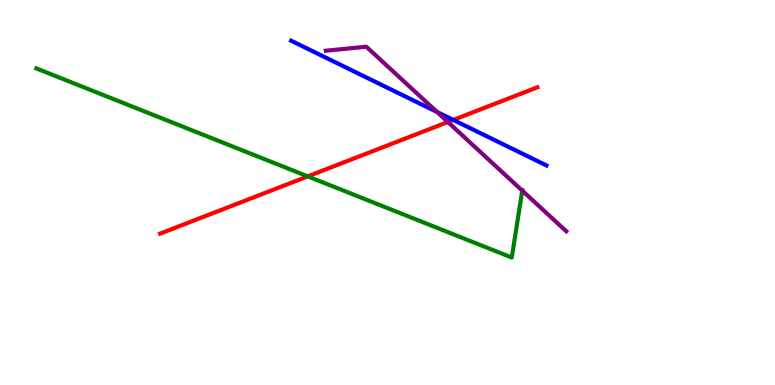[{'lines': ['blue', 'red'], 'intersections': [{'x': 5.85, 'y': 6.89}]}, {'lines': ['green', 'red'], 'intersections': [{'x': 3.97, 'y': 5.42}]}, {'lines': ['purple', 'red'], 'intersections': [{'x': 5.78, 'y': 6.83}]}, {'lines': ['blue', 'green'], 'intersections': []}, {'lines': ['blue', 'purple'], 'intersections': [{'x': 5.64, 'y': 7.09}]}, {'lines': ['green', 'purple'], 'intersections': [{'x': 6.74, 'y': 5.05}]}]